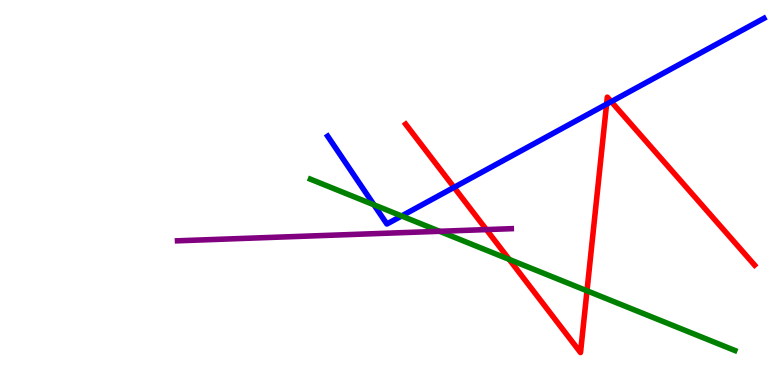[{'lines': ['blue', 'red'], 'intersections': [{'x': 5.86, 'y': 5.13}, {'x': 7.83, 'y': 7.29}, {'x': 7.89, 'y': 7.36}]}, {'lines': ['green', 'red'], 'intersections': [{'x': 6.57, 'y': 3.26}, {'x': 7.57, 'y': 2.45}]}, {'lines': ['purple', 'red'], 'intersections': [{'x': 6.28, 'y': 4.04}]}, {'lines': ['blue', 'green'], 'intersections': [{'x': 4.83, 'y': 4.68}, {'x': 5.18, 'y': 4.39}]}, {'lines': ['blue', 'purple'], 'intersections': []}, {'lines': ['green', 'purple'], 'intersections': [{'x': 5.67, 'y': 3.99}]}]